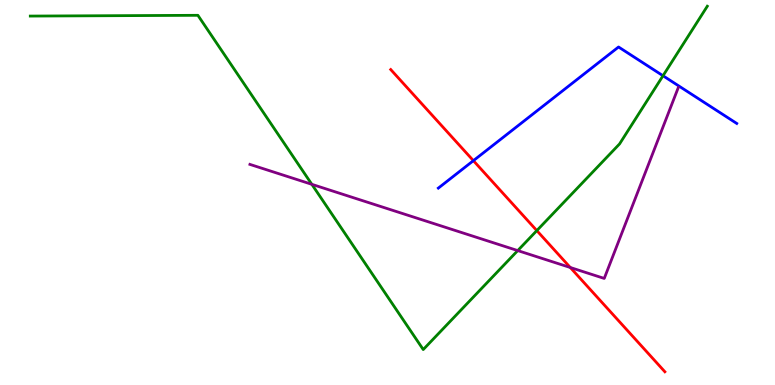[{'lines': ['blue', 'red'], 'intersections': [{'x': 6.11, 'y': 5.83}]}, {'lines': ['green', 'red'], 'intersections': [{'x': 6.93, 'y': 4.01}]}, {'lines': ['purple', 'red'], 'intersections': [{'x': 7.36, 'y': 3.05}]}, {'lines': ['blue', 'green'], 'intersections': [{'x': 8.55, 'y': 8.03}]}, {'lines': ['blue', 'purple'], 'intersections': []}, {'lines': ['green', 'purple'], 'intersections': [{'x': 4.02, 'y': 5.21}, {'x': 6.68, 'y': 3.49}]}]